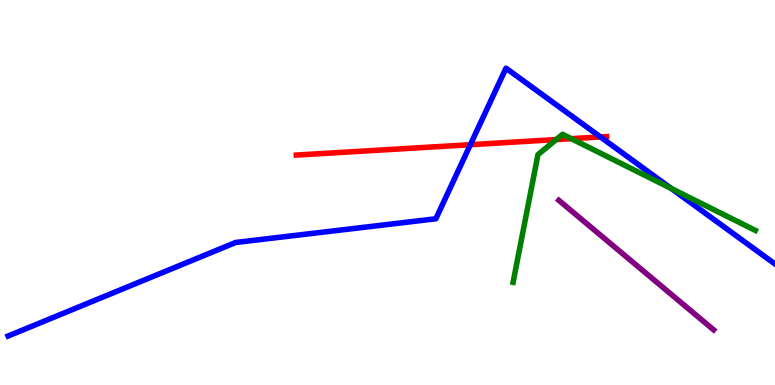[{'lines': ['blue', 'red'], 'intersections': [{'x': 6.07, 'y': 6.24}, {'x': 7.75, 'y': 6.44}]}, {'lines': ['green', 'red'], 'intersections': [{'x': 7.18, 'y': 6.37}, {'x': 7.37, 'y': 6.4}]}, {'lines': ['purple', 'red'], 'intersections': []}, {'lines': ['blue', 'green'], 'intersections': [{'x': 8.66, 'y': 5.1}]}, {'lines': ['blue', 'purple'], 'intersections': []}, {'lines': ['green', 'purple'], 'intersections': []}]